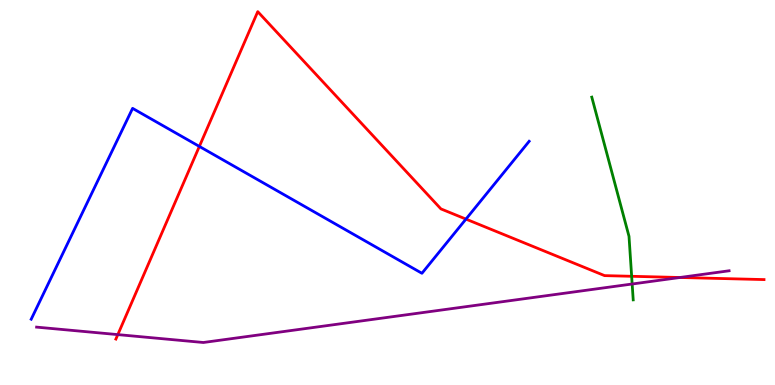[{'lines': ['blue', 'red'], 'intersections': [{'x': 2.57, 'y': 6.2}, {'x': 6.01, 'y': 4.31}]}, {'lines': ['green', 'red'], 'intersections': [{'x': 8.15, 'y': 2.82}]}, {'lines': ['purple', 'red'], 'intersections': [{'x': 1.52, 'y': 1.31}, {'x': 8.77, 'y': 2.79}]}, {'lines': ['blue', 'green'], 'intersections': []}, {'lines': ['blue', 'purple'], 'intersections': []}, {'lines': ['green', 'purple'], 'intersections': [{'x': 8.16, 'y': 2.62}]}]